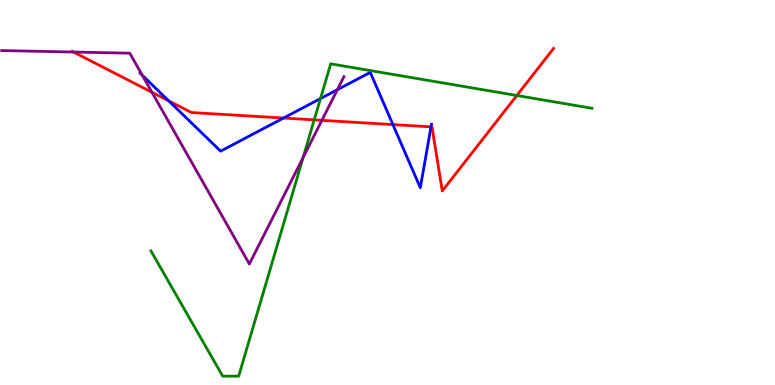[{'lines': ['blue', 'red'], 'intersections': [{'x': 2.18, 'y': 7.38}, {'x': 3.66, 'y': 6.93}, {'x': 5.07, 'y': 6.76}, {'x': 5.56, 'y': 6.7}]}, {'lines': ['green', 'red'], 'intersections': [{'x': 4.05, 'y': 6.89}, {'x': 6.67, 'y': 7.52}]}, {'lines': ['purple', 'red'], 'intersections': [{'x': 0.948, 'y': 8.65}, {'x': 1.96, 'y': 7.6}, {'x': 4.15, 'y': 6.87}]}, {'lines': ['blue', 'green'], 'intersections': [{'x': 4.14, 'y': 7.44}]}, {'lines': ['blue', 'purple'], 'intersections': [{'x': 1.84, 'y': 8.05}, {'x': 4.35, 'y': 7.67}]}, {'lines': ['green', 'purple'], 'intersections': [{'x': 3.91, 'y': 5.91}]}]